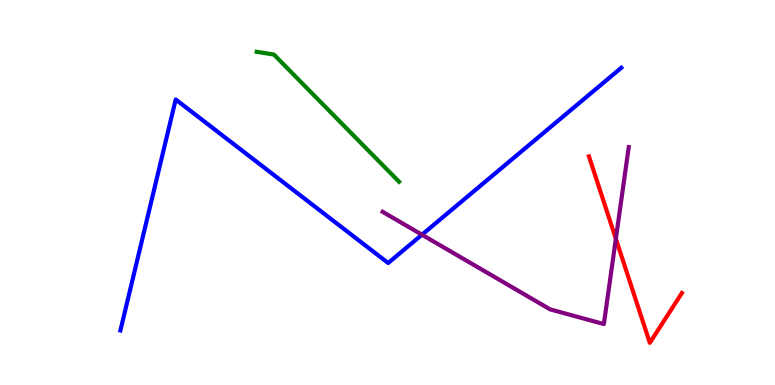[{'lines': ['blue', 'red'], 'intersections': []}, {'lines': ['green', 'red'], 'intersections': []}, {'lines': ['purple', 'red'], 'intersections': [{'x': 7.95, 'y': 3.8}]}, {'lines': ['blue', 'green'], 'intersections': []}, {'lines': ['blue', 'purple'], 'intersections': [{'x': 5.44, 'y': 3.9}]}, {'lines': ['green', 'purple'], 'intersections': []}]